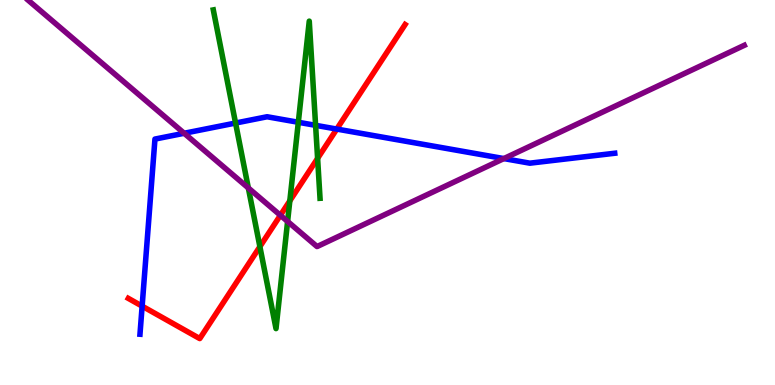[{'lines': ['blue', 'red'], 'intersections': [{'x': 1.83, 'y': 2.05}, {'x': 4.35, 'y': 6.65}]}, {'lines': ['green', 'red'], 'intersections': [{'x': 3.35, 'y': 3.59}, {'x': 3.74, 'y': 4.78}, {'x': 4.1, 'y': 5.89}]}, {'lines': ['purple', 'red'], 'intersections': [{'x': 3.62, 'y': 4.41}]}, {'lines': ['blue', 'green'], 'intersections': [{'x': 3.04, 'y': 6.8}, {'x': 3.85, 'y': 6.82}, {'x': 4.07, 'y': 6.74}]}, {'lines': ['blue', 'purple'], 'intersections': [{'x': 2.38, 'y': 6.54}, {'x': 6.5, 'y': 5.88}]}, {'lines': ['green', 'purple'], 'intersections': [{'x': 3.2, 'y': 5.12}, {'x': 3.71, 'y': 4.25}]}]